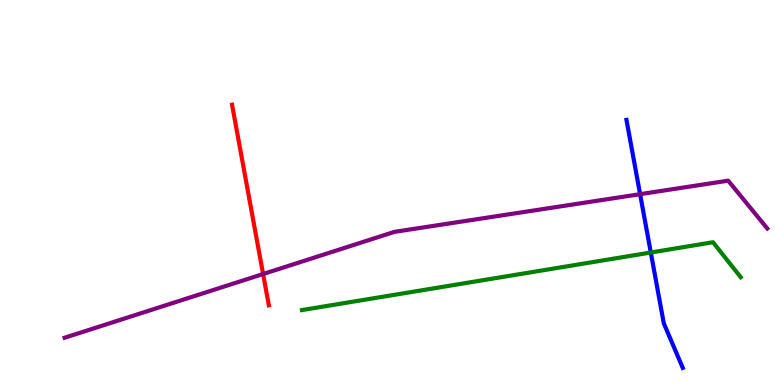[{'lines': ['blue', 'red'], 'intersections': []}, {'lines': ['green', 'red'], 'intersections': []}, {'lines': ['purple', 'red'], 'intersections': [{'x': 3.39, 'y': 2.88}]}, {'lines': ['blue', 'green'], 'intersections': [{'x': 8.4, 'y': 3.44}]}, {'lines': ['blue', 'purple'], 'intersections': [{'x': 8.26, 'y': 4.96}]}, {'lines': ['green', 'purple'], 'intersections': []}]